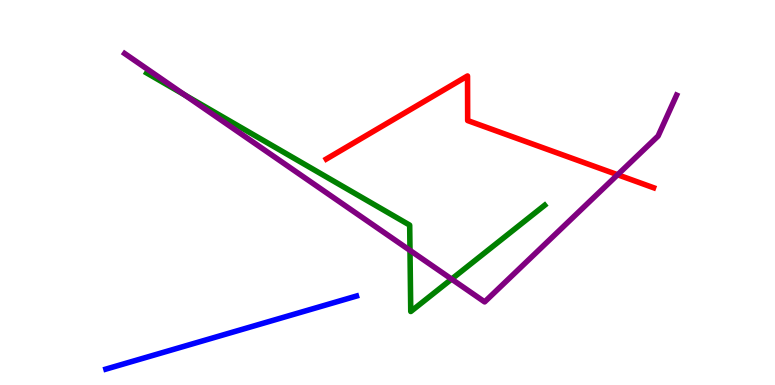[{'lines': ['blue', 'red'], 'intersections': []}, {'lines': ['green', 'red'], 'intersections': []}, {'lines': ['purple', 'red'], 'intersections': [{'x': 7.97, 'y': 5.46}]}, {'lines': ['blue', 'green'], 'intersections': []}, {'lines': ['blue', 'purple'], 'intersections': []}, {'lines': ['green', 'purple'], 'intersections': [{'x': 2.38, 'y': 7.53}, {'x': 5.29, 'y': 3.5}, {'x': 5.83, 'y': 2.75}]}]